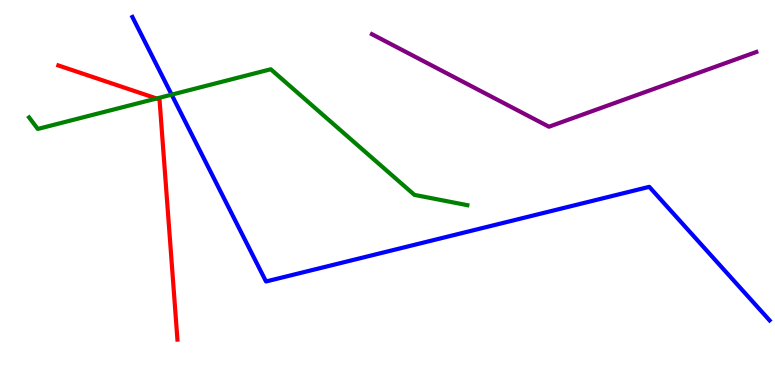[{'lines': ['blue', 'red'], 'intersections': []}, {'lines': ['green', 'red'], 'intersections': [{'x': 2.02, 'y': 7.44}]}, {'lines': ['purple', 'red'], 'intersections': []}, {'lines': ['blue', 'green'], 'intersections': [{'x': 2.21, 'y': 7.54}]}, {'lines': ['blue', 'purple'], 'intersections': []}, {'lines': ['green', 'purple'], 'intersections': []}]